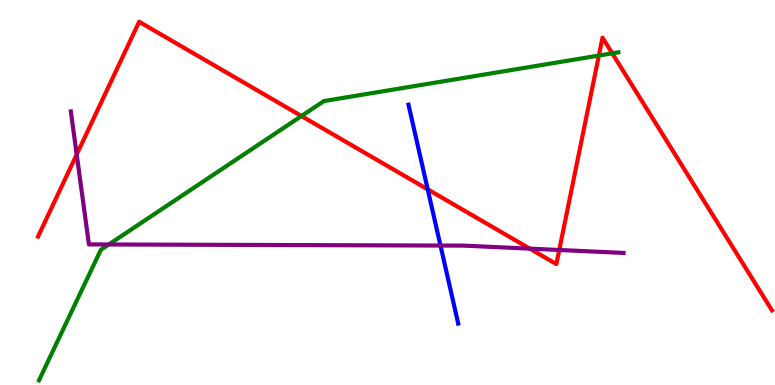[{'lines': ['blue', 'red'], 'intersections': [{'x': 5.52, 'y': 5.08}]}, {'lines': ['green', 'red'], 'intersections': [{'x': 3.89, 'y': 6.99}, {'x': 7.73, 'y': 8.56}, {'x': 7.9, 'y': 8.61}]}, {'lines': ['purple', 'red'], 'intersections': [{'x': 0.99, 'y': 5.99}, {'x': 6.84, 'y': 3.54}, {'x': 7.22, 'y': 3.51}]}, {'lines': ['blue', 'green'], 'intersections': []}, {'lines': ['blue', 'purple'], 'intersections': [{'x': 5.68, 'y': 3.62}]}, {'lines': ['green', 'purple'], 'intersections': [{'x': 1.4, 'y': 3.65}]}]